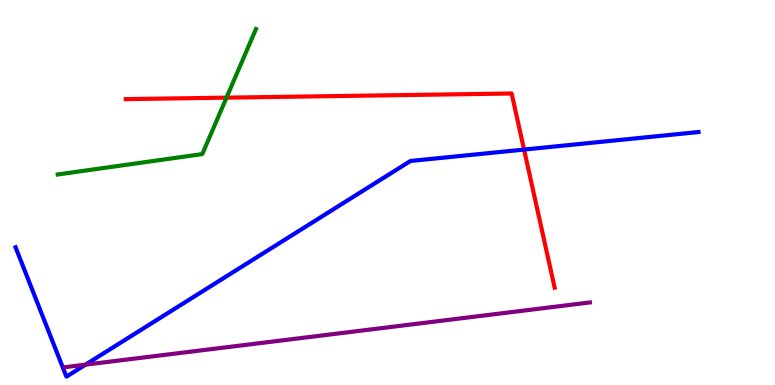[{'lines': ['blue', 'red'], 'intersections': [{'x': 6.76, 'y': 6.12}]}, {'lines': ['green', 'red'], 'intersections': [{'x': 2.92, 'y': 7.46}]}, {'lines': ['purple', 'red'], 'intersections': []}, {'lines': ['blue', 'green'], 'intersections': []}, {'lines': ['blue', 'purple'], 'intersections': [{'x': 1.1, 'y': 0.529}]}, {'lines': ['green', 'purple'], 'intersections': []}]